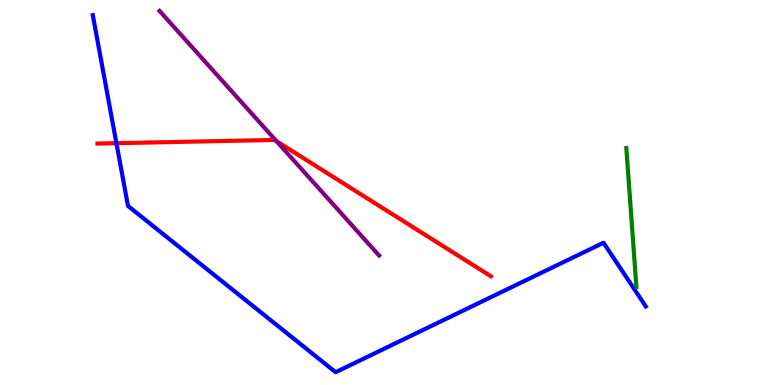[{'lines': ['blue', 'red'], 'intersections': [{'x': 1.5, 'y': 6.28}]}, {'lines': ['green', 'red'], 'intersections': []}, {'lines': ['purple', 'red'], 'intersections': [{'x': 3.57, 'y': 6.33}]}, {'lines': ['blue', 'green'], 'intersections': []}, {'lines': ['blue', 'purple'], 'intersections': []}, {'lines': ['green', 'purple'], 'intersections': []}]